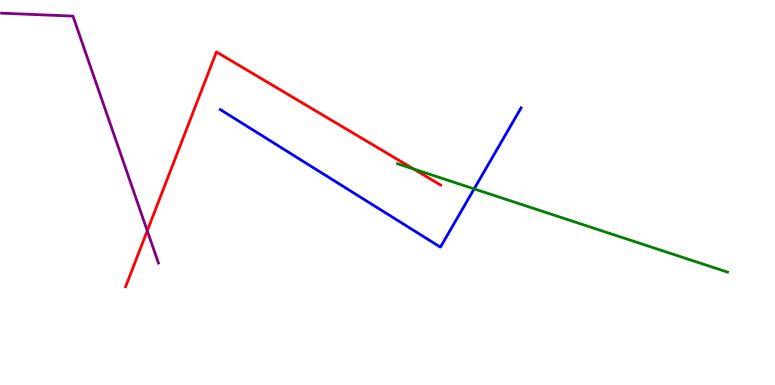[{'lines': ['blue', 'red'], 'intersections': []}, {'lines': ['green', 'red'], 'intersections': [{'x': 5.34, 'y': 5.61}]}, {'lines': ['purple', 'red'], 'intersections': [{'x': 1.9, 'y': 4.01}]}, {'lines': ['blue', 'green'], 'intersections': [{'x': 6.12, 'y': 5.09}]}, {'lines': ['blue', 'purple'], 'intersections': []}, {'lines': ['green', 'purple'], 'intersections': []}]